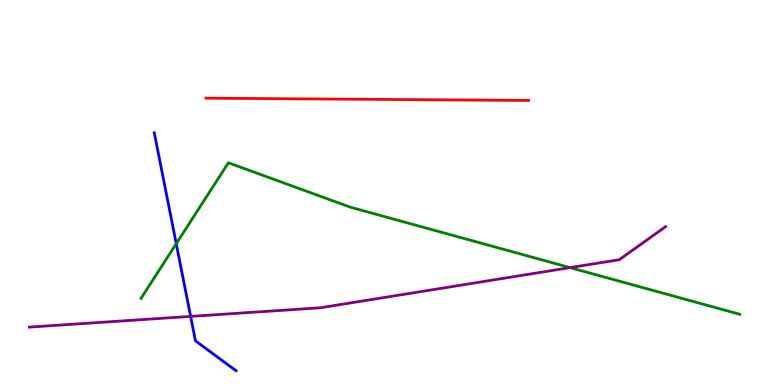[{'lines': ['blue', 'red'], 'intersections': []}, {'lines': ['green', 'red'], 'intersections': []}, {'lines': ['purple', 'red'], 'intersections': []}, {'lines': ['blue', 'green'], 'intersections': [{'x': 2.27, 'y': 3.67}]}, {'lines': ['blue', 'purple'], 'intersections': [{'x': 2.46, 'y': 1.78}]}, {'lines': ['green', 'purple'], 'intersections': [{'x': 7.36, 'y': 3.05}]}]